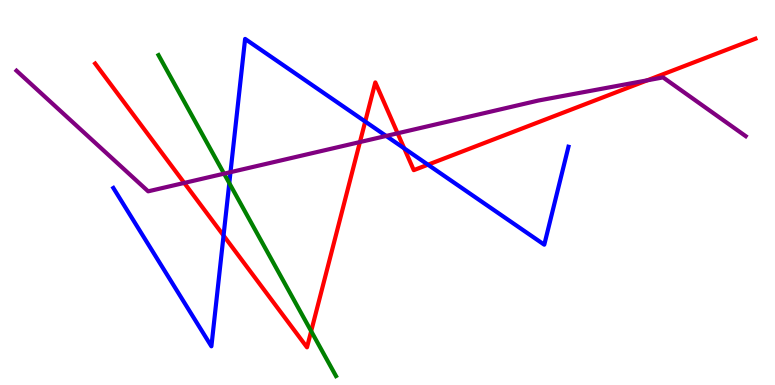[{'lines': ['blue', 'red'], 'intersections': [{'x': 2.88, 'y': 3.88}, {'x': 4.71, 'y': 6.84}, {'x': 5.22, 'y': 6.15}, {'x': 5.52, 'y': 5.72}]}, {'lines': ['green', 'red'], 'intersections': [{'x': 4.02, 'y': 1.4}]}, {'lines': ['purple', 'red'], 'intersections': [{'x': 2.38, 'y': 5.25}, {'x': 4.64, 'y': 6.31}, {'x': 5.13, 'y': 6.54}, {'x': 8.35, 'y': 7.91}]}, {'lines': ['blue', 'green'], 'intersections': [{'x': 2.96, 'y': 5.24}]}, {'lines': ['blue', 'purple'], 'intersections': [{'x': 2.97, 'y': 5.53}, {'x': 4.98, 'y': 6.47}]}, {'lines': ['green', 'purple'], 'intersections': [{'x': 2.89, 'y': 5.49}]}]